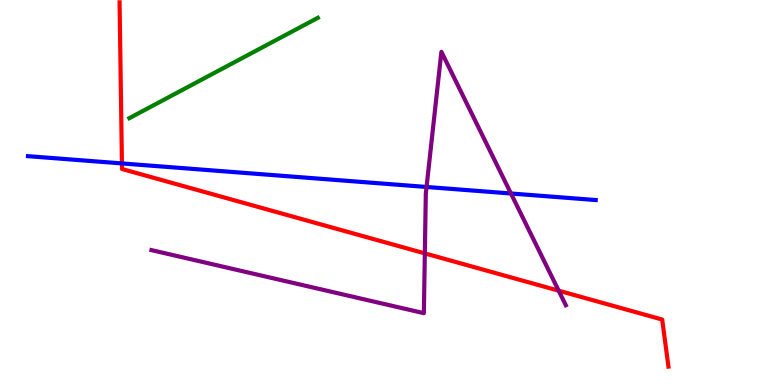[{'lines': ['blue', 'red'], 'intersections': [{'x': 1.57, 'y': 5.76}]}, {'lines': ['green', 'red'], 'intersections': []}, {'lines': ['purple', 'red'], 'intersections': [{'x': 5.48, 'y': 3.42}, {'x': 7.21, 'y': 2.45}]}, {'lines': ['blue', 'green'], 'intersections': []}, {'lines': ['blue', 'purple'], 'intersections': [{'x': 5.5, 'y': 5.14}, {'x': 6.59, 'y': 4.97}]}, {'lines': ['green', 'purple'], 'intersections': []}]